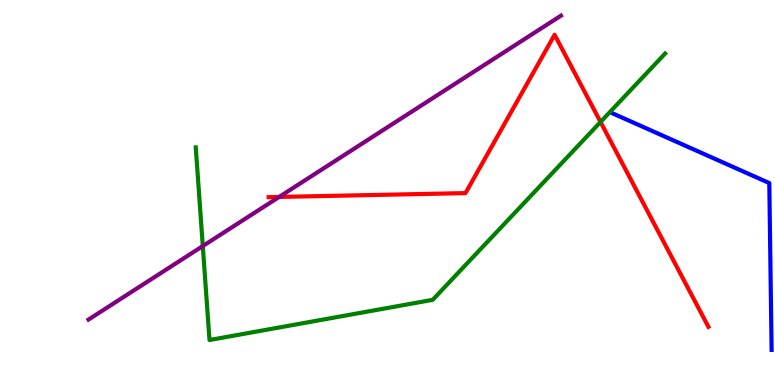[{'lines': ['blue', 'red'], 'intersections': []}, {'lines': ['green', 'red'], 'intersections': [{'x': 7.75, 'y': 6.83}]}, {'lines': ['purple', 'red'], 'intersections': [{'x': 3.6, 'y': 4.88}]}, {'lines': ['blue', 'green'], 'intersections': []}, {'lines': ['blue', 'purple'], 'intersections': []}, {'lines': ['green', 'purple'], 'intersections': [{'x': 2.62, 'y': 3.61}]}]